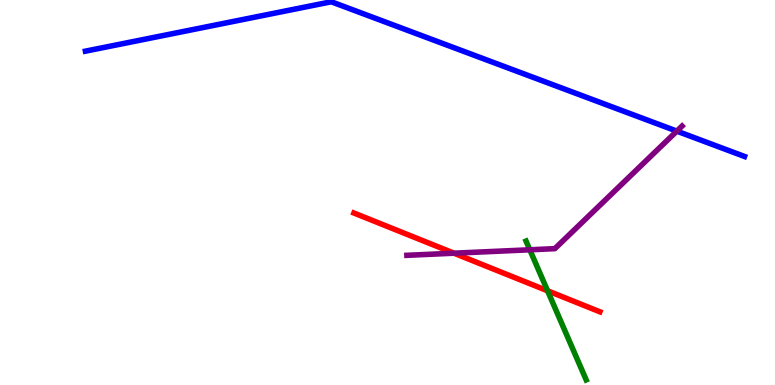[{'lines': ['blue', 'red'], 'intersections': []}, {'lines': ['green', 'red'], 'intersections': [{'x': 7.07, 'y': 2.45}]}, {'lines': ['purple', 'red'], 'intersections': [{'x': 5.86, 'y': 3.42}]}, {'lines': ['blue', 'green'], 'intersections': []}, {'lines': ['blue', 'purple'], 'intersections': [{'x': 8.73, 'y': 6.59}]}, {'lines': ['green', 'purple'], 'intersections': [{'x': 6.84, 'y': 3.51}]}]